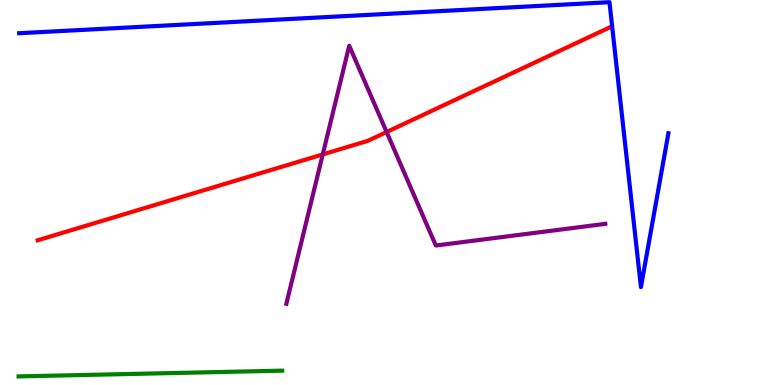[{'lines': ['blue', 'red'], 'intersections': []}, {'lines': ['green', 'red'], 'intersections': []}, {'lines': ['purple', 'red'], 'intersections': [{'x': 4.16, 'y': 5.99}, {'x': 4.99, 'y': 6.57}]}, {'lines': ['blue', 'green'], 'intersections': []}, {'lines': ['blue', 'purple'], 'intersections': []}, {'lines': ['green', 'purple'], 'intersections': []}]